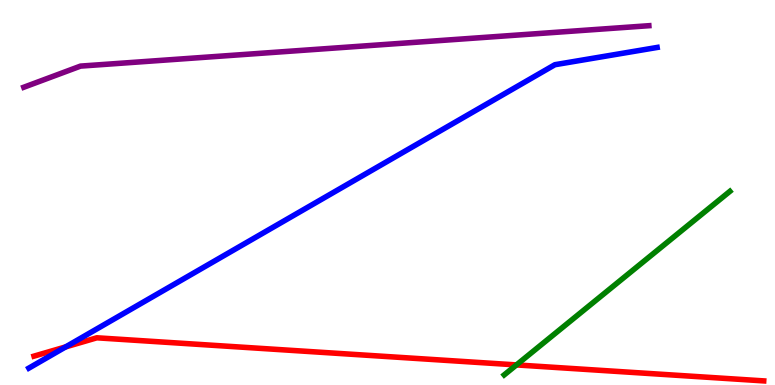[{'lines': ['blue', 'red'], 'intersections': [{'x': 0.847, 'y': 0.99}]}, {'lines': ['green', 'red'], 'intersections': [{'x': 6.66, 'y': 0.522}]}, {'lines': ['purple', 'red'], 'intersections': []}, {'lines': ['blue', 'green'], 'intersections': []}, {'lines': ['blue', 'purple'], 'intersections': []}, {'lines': ['green', 'purple'], 'intersections': []}]